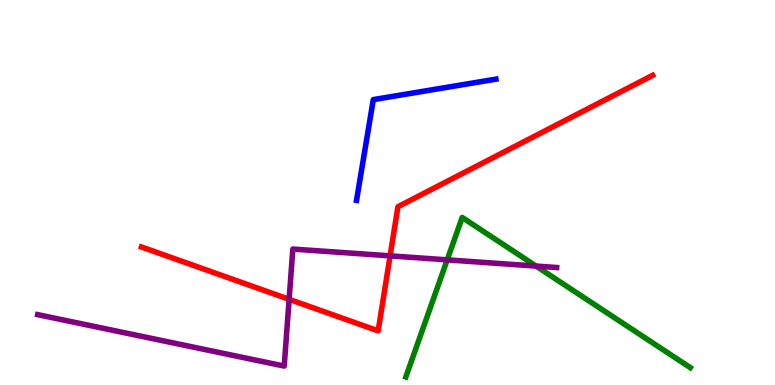[{'lines': ['blue', 'red'], 'intersections': []}, {'lines': ['green', 'red'], 'intersections': []}, {'lines': ['purple', 'red'], 'intersections': [{'x': 3.73, 'y': 2.23}, {'x': 5.03, 'y': 3.35}]}, {'lines': ['blue', 'green'], 'intersections': []}, {'lines': ['blue', 'purple'], 'intersections': []}, {'lines': ['green', 'purple'], 'intersections': [{'x': 5.77, 'y': 3.25}, {'x': 6.92, 'y': 3.09}]}]